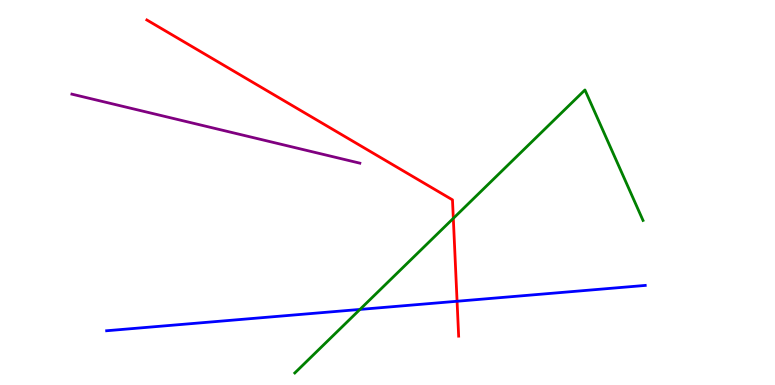[{'lines': ['blue', 'red'], 'intersections': [{'x': 5.9, 'y': 2.18}]}, {'lines': ['green', 'red'], 'intersections': [{'x': 5.85, 'y': 4.33}]}, {'lines': ['purple', 'red'], 'intersections': []}, {'lines': ['blue', 'green'], 'intersections': [{'x': 4.64, 'y': 1.96}]}, {'lines': ['blue', 'purple'], 'intersections': []}, {'lines': ['green', 'purple'], 'intersections': []}]